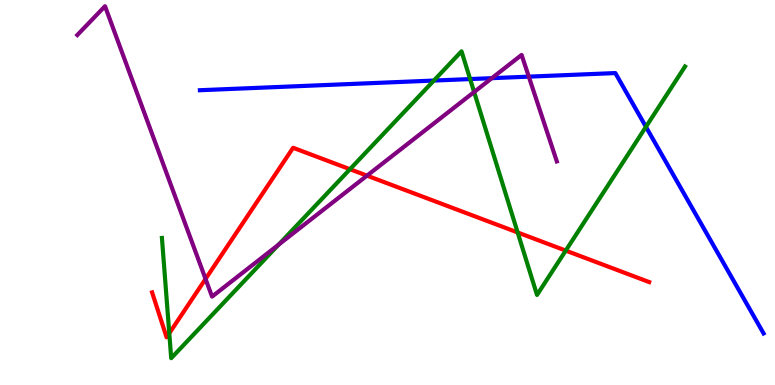[{'lines': ['blue', 'red'], 'intersections': []}, {'lines': ['green', 'red'], 'intersections': [{'x': 2.18, 'y': 1.34}, {'x': 4.52, 'y': 5.6}, {'x': 6.68, 'y': 3.96}, {'x': 7.3, 'y': 3.49}]}, {'lines': ['purple', 'red'], 'intersections': [{'x': 2.65, 'y': 2.75}, {'x': 4.74, 'y': 5.44}]}, {'lines': ['blue', 'green'], 'intersections': [{'x': 5.6, 'y': 7.91}, {'x': 6.07, 'y': 7.95}, {'x': 8.33, 'y': 6.71}]}, {'lines': ['blue', 'purple'], 'intersections': [{'x': 6.35, 'y': 7.97}, {'x': 6.82, 'y': 8.01}]}, {'lines': ['green', 'purple'], 'intersections': [{'x': 3.6, 'y': 3.65}, {'x': 6.12, 'y': 7.61}]}]